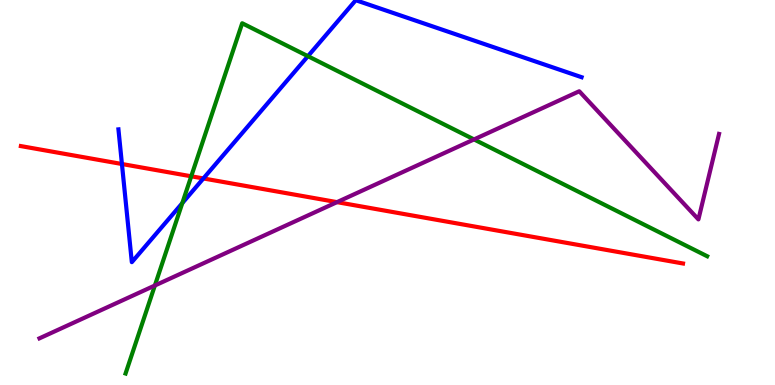[{'lines': ['blue', 'red'], 'intersections': [{'x': 1.57, 'y': 5.74}, {'x': 2.62, 'y': 5.36}]}, {'lines': ['green', 'red'], 'intersections': [{'x': 2.47, 'y': 5.42}]}, {'lines': ['purple', 'red'], 'intersections': [{'x': 4.35, 'y': 4.75}]}, {'lines': ['blue', 'green'], 'intersections': [{'x': 2.35, 'y': 4.72}, {'x': 3.97, 'y': 8.54}]}, {'lines': ['blue', 'purple'], 'intersections': []}, {'lines': ['green', 'purple'], 'intersections': [{'x': 2.0, 'y': 2.58}, {'x': 6.12, 'y': 6.38}]}]